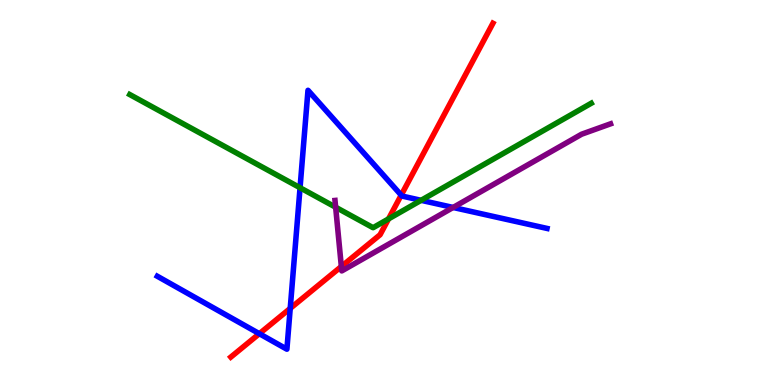[{'lines': ['blue', 'red'], 'intersections': [{'x': 3.35, 'y': 1.33}, {'x': 3.74, 'y': 1.99}, {'x': 5.18, 'y': 4.93}]}, {'lines': ['green', 'red'], 'intersections': [{'x': 5.01, 'y': 4.31}]}, {'lines': ['purple', 'red'], 'intersections': [{'x': 4.4, 'y': 3.08}]}, {'lines': ['blue', 'green'], 'intersections': [{'x': 3.87, 'y': 5.12}, {'x': 5.43, 'y': 4.8}]}, {'lines': ['blue', 'purple'], 'intersections': [{'x': 5.85, 'y': 4.61}]}, {'lines': ['green', 'purple'], 'intersections': [{'x': 4.33, 'y': 4.62}]}]